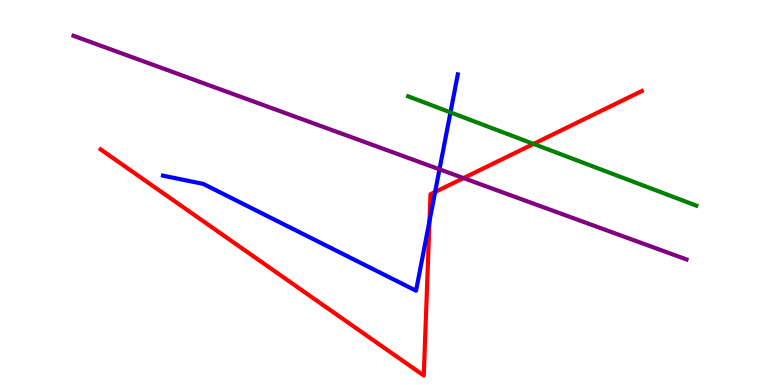[{'lines': ['blue', 'red'], 'intersections': [{'x': 5.54, 'y': 4.26}, {'x': 5.61, 'y': 5.01}]}, {'lines': ['green', 'red'], 'intersections': [{'x': 6.88, 'y': 6.26}]}, {'lines': ['purple', 'red'], 'intersections': [{'x': 5.98, 'y': 5.37}]}, {'lines': ['blue', 'green'], 'intersections': [{'x': 5.81, 'y': 7.08}]}, {'lines': ['blue', 'purple'], 'intersections': [{'x': 5.67, 'y': 5.6}]}, {'lines': ['green', 'purple'], 'intersections': []}]